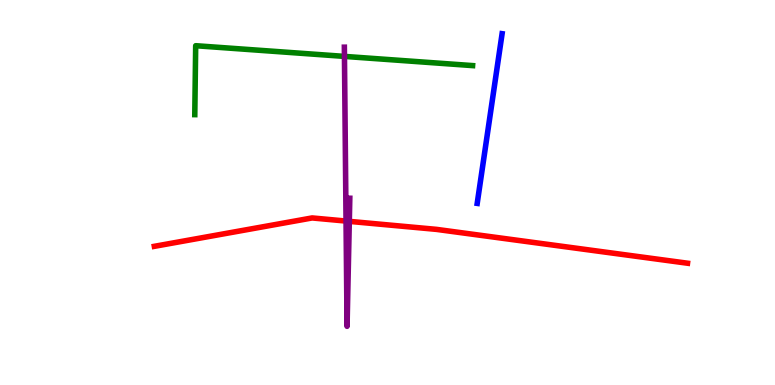[{'lines': ['blue', 'red'], 'intersections': []}, {'lines': ['green', 'red'], 'intersections': []}, {'lines': ['purple', 'red'], 'intersections': [{'x': 4.47, 'y': 4.26}, {'x': 4.51, 'y': 4.25}]}, {'lines': ['blue', 'green'], 'intersections': []}, {'lines': ['blue', 'purple'], 'intersections': []}, {'lines': ['green', 'purple'], 'intersections': [{'x': 4.44, 'y': 8.54}]}]